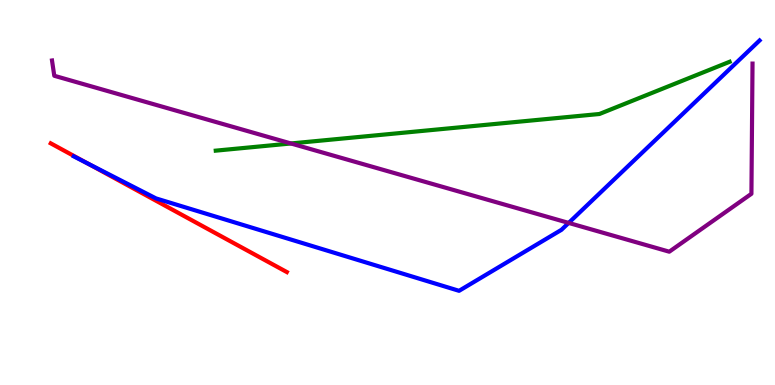[{'lines': ['blue', 'red'], 'intersections': [{'x': 1.13, 'y': 5.76}]}, {'lines': ['green', 'red'], 'intersections': []}, {'lines': ['purple', 'red'], 'intersections': []}, {'lines': ['blue', 'green'], 'intersections': []}, {'lines': ['blue', 'purple'], 'intersections': [{'x': 7.34, 'y': 4.21}]}, {'lines': ['green', 'purple'], 'intersections': [{'x': 3.75, 'y': 6.27}]}]